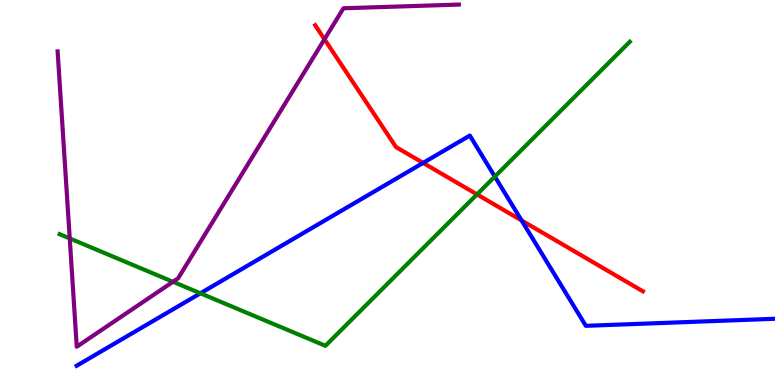[{'lines': ['blue', 'red'], 'intersections': [{'x': 5.46, 'y': 5.77}, {'x': 6.73, 'y': 4.27}]}, {'lines': ['green', 'red'], 'intersections': [{'x': 6.15, 'y': 4.95}]}, {'lines': ['purple', 'red'], 'intersections': [{'x': 4.19, 'y': 8.98}]}, {'lines': ['blue', 'green'], 'intersections': [{'x': 2.59, 'y': 2.38}, {'x': 6.38, 'y': 5.41}]}, {'lines': ['blue', 'purple'], 'intersections': []}, {'lines': ['green', 'purple'], 'intersections': [{'x': 0.9, 'y': 3.81}, {'x': 2.23, 'y': 2.68}]}]